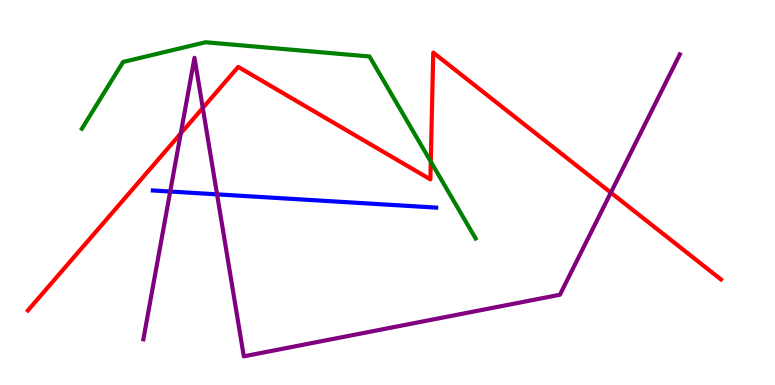[{'lines': ['blue', 'red'], 'intersections': []}, {'lines': ['green', 'red'], 'intersections': [{'x': 5.56, 'y': 5.8}]}, {'lines': ['purple', 'red'], 'intersections': [{'x': 2.33, 'y': 6.53}, {'x': 2.62, 'y': 7.2}, {'x': 7.88, 'y': 5.0}]}, {'lines': ['blue', 'green'], 'intersections': []}, {'lines': ['blue', 'purple'], 'intersections': [{'x': 2.2, 'y': 5.03}, {'x': 2.8, 'y': 4.95}]}, {'lines': ['green', 'purple'], 'intersections': []}]